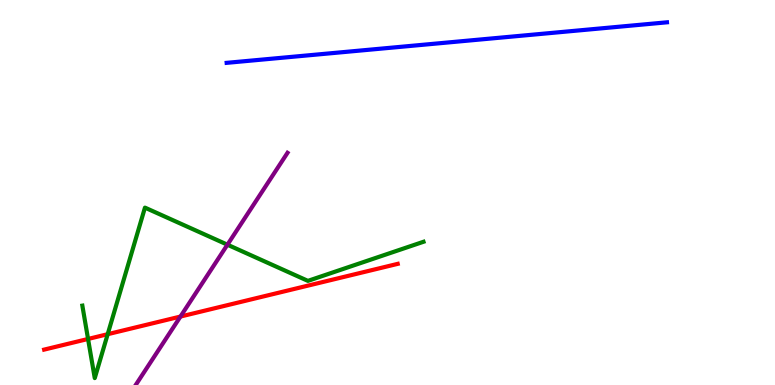[{'lines': ['blue', 'red'], 'intersections': []}, {'lines': ['green', 'red'], 'intersections': [{'x': 1.14, 'y': 1.2}, {'x': 1.39, 'y': 1.32}]}, {'lines': ['purple', 'red'], 'intersections': [{'x': 2.33, 'y': 1.78}]}, {'lines': ['blue', 'green'], 'intersections': []}, {'lines': ['blue', 'purple'], 'intersections': []}, {'lines': ['green', 'purple'], 'intersections': [{'x': 2.93, 'y': 3.64}]}]